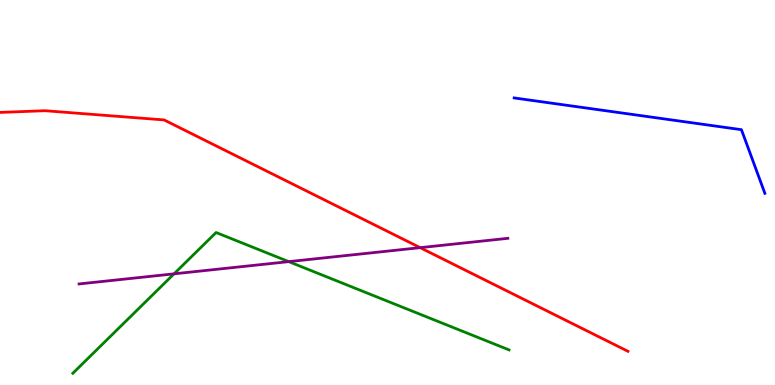[{'lines': ['blue', 'red'], 'intersections': []}, {'lines': ['green', 'red'], 'intersections': []}, {'lines': ['purple', 'red'], 'intersections': [{'x': 5.42, 'y': 3.57}]}, {'lines': ['blue', 'green'], 'intersections': []}, {'lines': ['blue', 'purple'], 'intersections': []}, {'lines': ['green', 'purple'], 'intersections': [{'x': 2.25, 'y': 2.89}, {'x': 3.73, 'y': 3.2}]}]